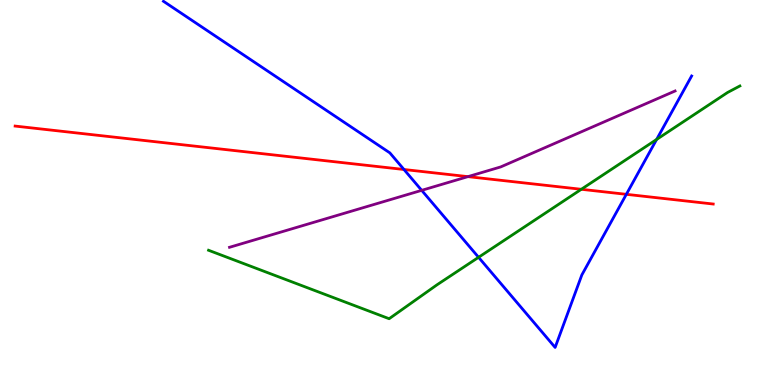[{'lines': ['blue', 'red'], 'intersections': [{'x': 5.21, 'y': 5.6}, {'x': 8.08, 'y': 4.95}]}, {'lines': ['green', 'red'], 'intersections': [{'x': 7.5, 'y': 5.08}]}, {'lines': ['purple', 'red'], 'intersections': [{'x': 6.04, 'y': 5.41}]}, {'lines': ['blue', 'green'], 'intersections': [{'x': 6.18, 'y': 3.32}, {'x': 8.47, 'y': 6.38}]}, {'lines': ['blue', 'purple'], 'intersections': [{'x': 5.44, 'y': 5.06}]}, {'lines': ['green', 'purple'], 'intersections': []}]